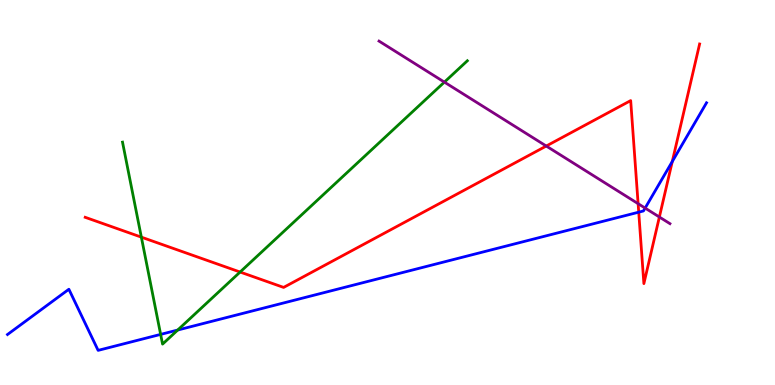[{'lines': ['blue', 'red'], 'intersections': [{'x': 8.24, 'y': 4.49}, {'x': 8.67, 'y': 5.8}]}, {'lines': ['green', 'red'], 'intersections': [{'x': 1.82, 'y': 3.84}, {'x': 3.1, 'y': 2.93}]}, {'lines': ['purple', 'red'], 'intersections': [{'x': 7.05, 'y': 6.21}, {'x': 8.23, 'y': 4.71}, {'x': 8.51, 'y': 4.36}]}, {'lines': ['blue', 'green'], 'intersections': [{'x': 2.07, 'y': 1.31}, {'x': 2.29, 'y': 1.43}]}, {'lines': ['blue', 'purple'], 'intersections': [{'x': 8.32, 'y': 4.6}]}, {'lines': ['green', 'purple'], 'intersections': [{'x': 5.73, 'y': 7.87}]}]